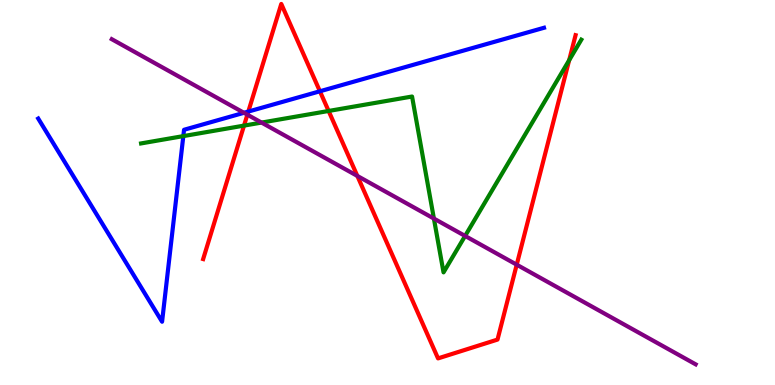[{'lines': ['blue', 'red'], 'intersections': [{'x': 3.2, 'y': 7.1}, {'x': 4.13, 'y': 7.63}]}, {'lines': ['green', 'red'], 'intersections': [{'x': 3.15, 'y': 6.74}, {'x': 4.24, 'y': 7.12}, {'x': 7.34, 'y': 8.44}]}, {'lines': ['purple', 'red'], 'intersections': [{'x': 3.19, 'y': 7.02}, {'x': 4.61, 'y': 5.43}, {'x': 6.67, 'y': 3.13}]}, {'lines': ['blue', 'green'], 'intersections': [{'x': 2.37, 'y': 6.46}]}, {'lines': ['blue', 'purple'], 'intersections': [{'x': 3.15, 'y': 7.07}]}, {'lines': ['green', 'purple'], 'intersections': [{'x': 3.37, 'y': 6.82}, {'x': 5.6, 'y': 4.32}, {'x': 6.0, 'y': 3.87}]}]